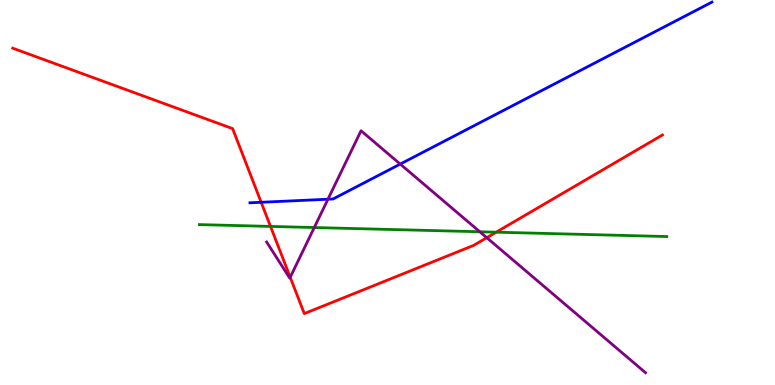[{'lines': ['blue', 'red'], 'intersections': [{'x': 3.37, 'y': 4.75}]}, {'lines': ['green', 'red'], 'intersections': [{'x': 3.49, 'y': 4.12}, {'x': 6.4, 'y': 3.97}]}, {'lines': ['purple', 'red'], 'intersections': [{'x': 3.74, 'y': 2.8}, {'x': 6.28, 'y': 3.83}]}, {'lines': ['blue', 'green'], 'intersections': []}, {'lines': ['blue', 'purple'], 'intersections': [{'x': 4.23, 'y': 4.83}, {'x': 5.16, 'y': 5.74}]}, {'lines': ['green', 'purple'], 'intersections': [{'x': 4.06, 'y': 4.09}, {'x': 6.19, 'y': 3.98}]}]